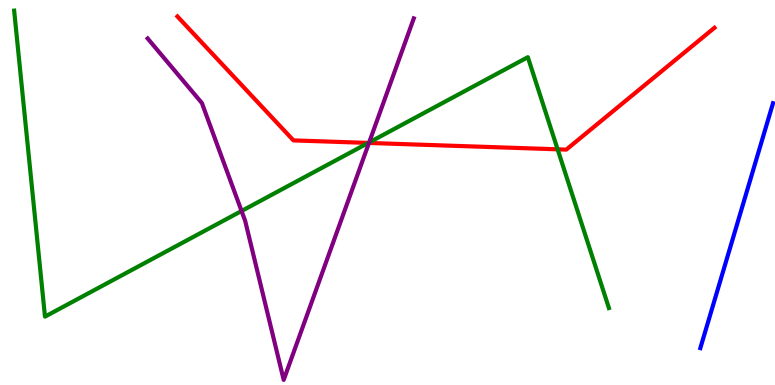[{'lines': ['blue', 'red'], 'intersections': []}, {'lines': ['green', 'red'], 'intersections': [{'x': 4.75, 'y': 6.29}, {'x': 7.2, 'y': 6.12}]}, {'lines': ['purple', 'red'], 'intersections': [{'x': 4.76, 'y': 6.29}]}, {'lines': ['blue', 'green'], 'intersections': []}, {'lines': ['blue', 'purple'], 'intersections': []}, {'lines': ['green', 'purple'], 'intersections': [{'x': 3.12, 'y': 4.52}, {'x': 4.76, 'y': 6.3}]}]